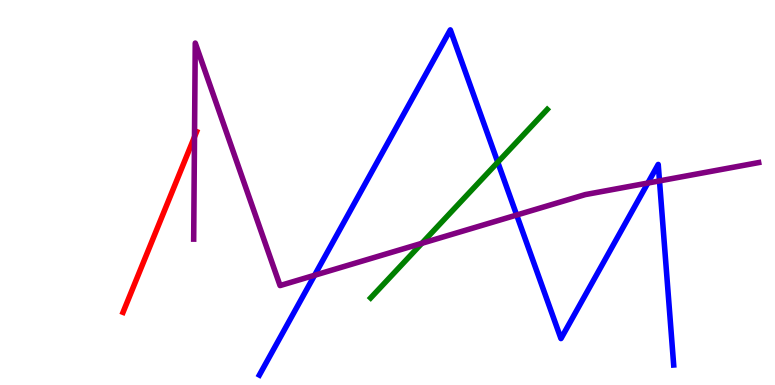[{'lines': ['blue', 'red'], 'intersections': []}, {'lines': ['green', 'red'], 'intersections': []}, {'lines': ['purple', 'red'], 'intersections': [{'x': 2.51, 'y': 6.45}]}, {'lines': ['blue', 'green'], 'intersections': [{'x': 6.42, 'y': 5.79}]}, {'lines': ['blue', 'purple'], 'intersections': [{'x': 4.06, 'y': 2.85}, {'x': 6.67, 'y': 4.41}, {'x': 8.36, 'y': 5.25}, {'x': 8.51, 'y': 5.3}]}, {'lines': ['green', 'purple'], 'intersections': [{'x': 5.44, 'y': 3.68}]}]